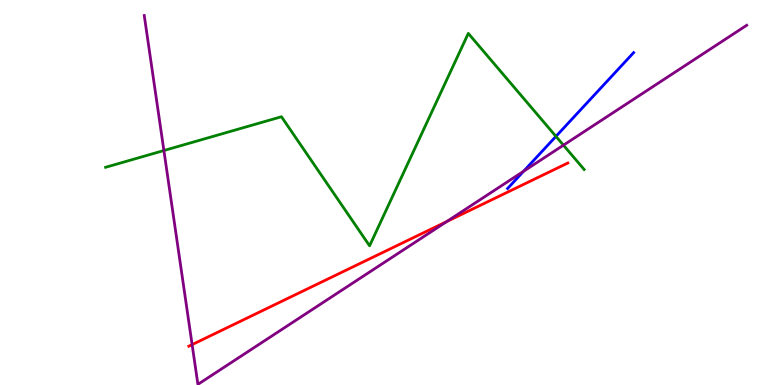[{'lines': ['blue', 'red'], 'intersections': []}, {'lines': ['green', 'red'], 'intersections': []}, {'lines': ['purple', 'red'], 'intersections': [{'x': 2.48, 'y': 1.05}, {'x': 5.77, 'y': 4.25}]}, {'lines': ['blue', 'green'], 'intersections': [{'x': 7.17, 'y': 6.46}]}, {'lines': ['blue', 'purple'], 'intersections': [{'x': 6.76, 'y': 5.55}]}, {'lines': ['green', 'purple'], 'intersections': [{'x': 2.11, 'y': 6.09}, {'x': 7.27, 'y': 6.23}]}]